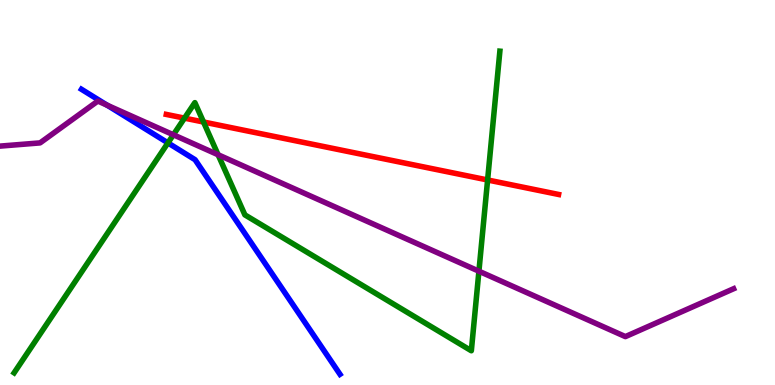[{'lines': ['blue', 'red'], 'intersections': []}, {'lines': ['green', 'red'], 'intersections': [{'x': 2.38, 'y': 6.93}, {'x': 2.63, 'y': 6.83}, {'x': 6.29, 'y': 5.33}]}, {'lines': ['purple', 'red'], 'intersections': []}, {'lines': ['blue', 'green'], 'intersections': [{'x': 2.17, 'y': 6.29}]}, {'lines': ['blue', 'purple'], 'intersections': [{'x': 1.38, 'y': 7.27}]}, {'lines': ['green', 'purple'], 'intersections': [{'x': 2.24, 'y': 6.5}, {'x': 2.81, 'y': 5.98}, {'x': 6.18, 'y': 2.96}]}]